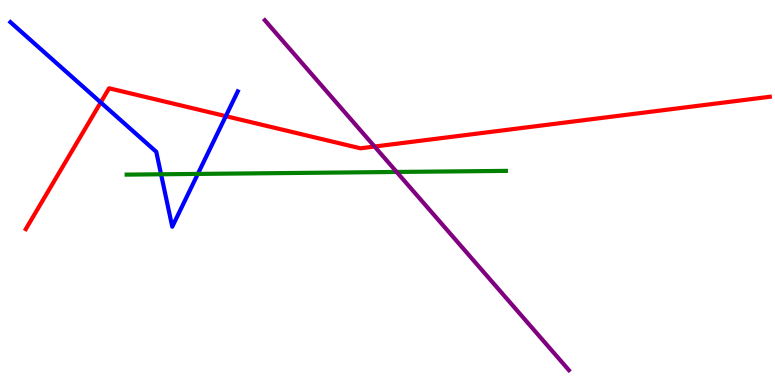[{'lines': ['blue', 'red'], 'intersections': [{'x': 1.3, 'y': 7.34}, {'x': 2.91, 'y': 6.98}]}, {'lines': ['green', 'red'], 'intersections': []}, {'lines': ['purple', 'red'], 'intersections': [{'x': 4.83, 'y': 6.19}]}, {'lines': ['blue', 'green'], 'intersections': [{'x': 2.08, 'y': 5.47}, {'x': 2.55, 'y': 5.48}]}, {'lines': ['blue', 'purple'], 'intersections': []}, {'lines': ['green', 'purple'], 'intersections': [{'x': 5.12, 'y': 5.53}]}]